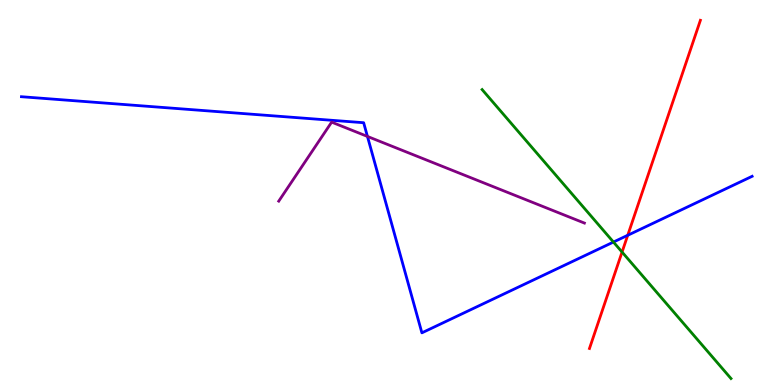[{'lines': ['blue', 'red'], 'intersections': [{'x': 8.1, 'y': 3.89}]}, {'lines': ['green', 'red'], 'intersections': [{'x': 8.03, 'y': 3.45}]}, {'lines': ['purple', 'red'], 'intersections': []}, {'lines': ['blue', 'green'], 'intersections': [{'x': 7.92, 'y': 3.71}]}, {'lines': ['blue', 'purple'], 'intersections': [{'x': 4.74, 'y': 6.46}]}, {'lines': ['green', 'purple'], 'intersections': []}]